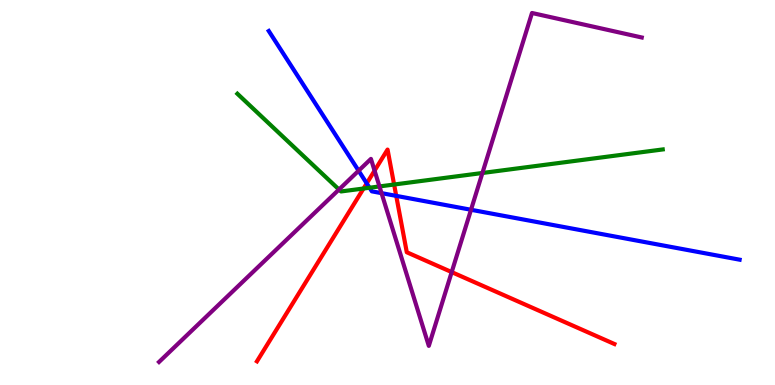[{'lines': ['blue', 'red'], 'intersections': [{'x': 4.73, 'y': 5.24}, {'x': 5.11, 'y': 4.91}]}, {'lines': ['green', 'red'], 'intersections': [{'x': 4.69, 'y': 5.1}, {'x': 5.09, 'y': 5.21}]}, {'lines': ['purple', 'red'], 'intersections': [{'x': 4.83, 'y': 5.57}, {'x': 5.83, 'y': 2.93}]}, {'lines': ['blue', 'green'], 'intersections': [{'x': 4.77, 'y': 5.12}]}, {'lines': ['blue', 'purple'], 'intersections': [{'x': 4.63, 'y': 5.57}, {'x': 4.92, 'y': 4.98}, {'x': 6.08, 'y': 4.55}]}, {'lines': ['green', 'purple'], 'intersections': [{'x': 4.37, 'y': 5.08}, {'x': 4.9, 'y': 5.16}, {'x': 6.22, 'y': 5.51}]}]